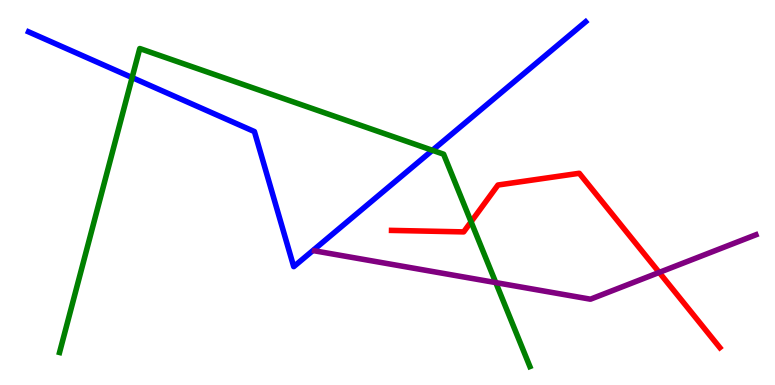[{'lines': ['blue', 'red'], 'intersections': []}, {'lines': ['green', 'red'], 'intersections': [{'x': 6.08, 'y': 4.24}]}, {'lines': ['purple', 'red'], 'intersections': [{'x': 8.51, 'y': 2.92}]}, {'lines': ['blue', 'green'], 'intersections': [{'x': 1.7, 'y': 7.99}, {'x': 5.58, 'y': 6.1}]}, {'lines': ['blue', 'purple'], 'intersections': []}, {'lines': ['green', 'purple'], 'intersections': [{'x': 6.4, 'y': 2.66}]}]